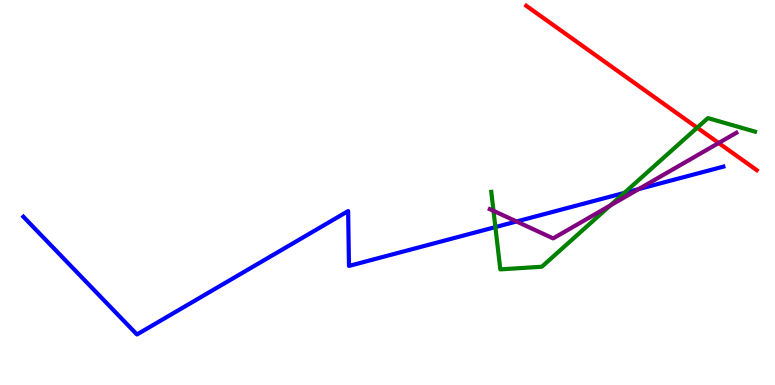[{'lines': ['blue', 'red'], 'intersections': []}, {'lines': ['green', 'red'], 'intersections': [{'x': 9.0, 'y': 6.68}]}, {'lines': ['purple', 'red'], 'intersections': [{'x': 9.27, 'y': 6.29}]}, {'lines': ['blue', 'green'], 'intersections': [{'x': 6.39, 'y': 4.1}, {'x': 8.06, 'y': 4.99}]}, {'lines': ['blue', 'purple'], 'intersections': [{'x': 6.67, 'y': 4.25}, {'x': 8.24, 'y': 5.09}]}, {'lines': ['green', 'purple'], 'intersections': [{'x': 6.37, 'y': 4.52}, {'x': 7.87, 'y': 4.66}]}]